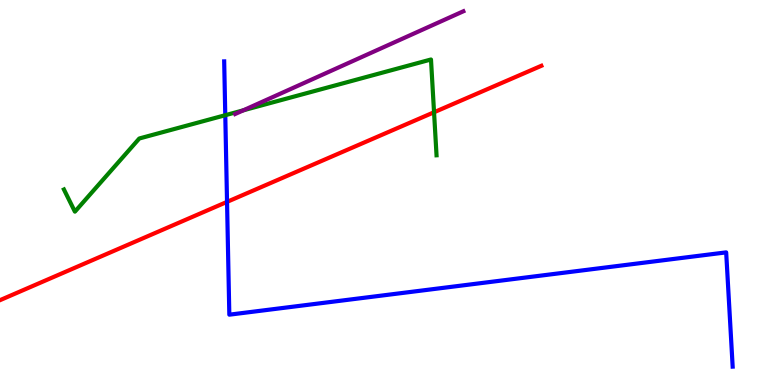[{'lines': ['blue', 'red'], 'intersections': [{'x': 2.93, 'y': 4.76}]}, {'lines': ['green', 'red'], 'intersections': [{'x': 5.6, 'y': 7.08}]}, {'lines': ['purple', 'red'], 'intersections': []}, {'lines': ['blue', 'green'], 'intersections': [{'x': 2.91, 'y': 7.01}]}, {'lines': ['blue', 'purple'], 'intersections': []}, {'lines': ['green', 'purple'], 'intersections': [{'x': 3.14, 'y': 7.13}]}]